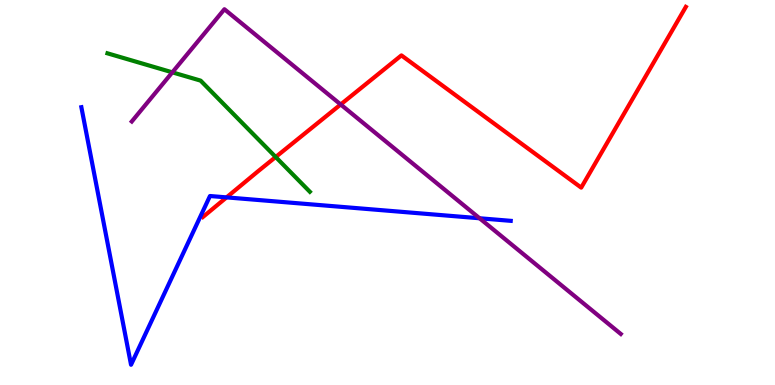[{'lines': ['blue', 'red'], 'intersections': [{'x': 2.92, 'y': 4.87}]}, {'lines': ['green', 'red'], 'intersections': [{'x': 3.56, 'y': 5.92}]}, {'lines': ['purple', 'red'], 'intersections': [{'x': 4.4, 'y': 7.29}]}, {'lines': ['blue', 'green'], 'intersections': []}, {'lines': ['blue', 'purple'], 'intersections': [{'x': 6.19, 'y': 4.33}]}, {'lines': ['green', 'purple'], 'intersections': [{'x': 2.22, 'y': 8.12}]}]